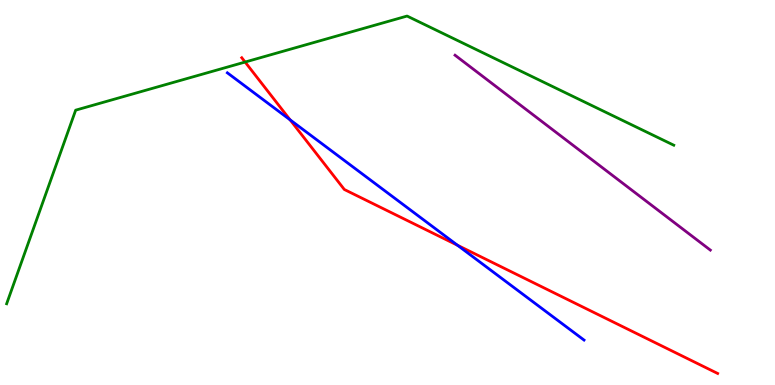[{'lines': ['blue', 'red'], 'intersections': [{'x': 3.74, 'y': 6.89}, {'x': 5.9, 'y': 3.63}]}, {'lines': ['green', 'red'], 'intersections': [{'x': 3.16, 'y': 8.39}]}, {'lines': ['purple', 'red'], 'intersections': []}, {'lines': ['blue', 'green'], 'intersections': []}, {'lines': ['blue', 'purple'], 'intersections': []}, {'lines': ['green', 'purple'], 'intersections': []}]